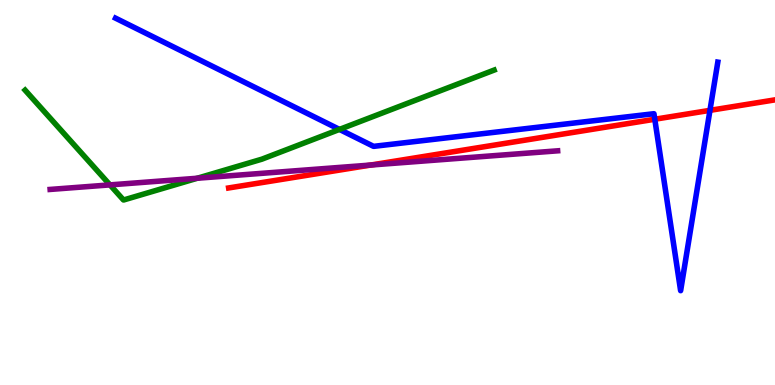[{'lines': ['blue', 'red'], 'intersections': [{'x': 8.45, 'y': 6.9}, {'x': 9.16, 'y': 7.13}]}, {'lines': ['green', 'red'], 'intersections': []}, {'lines': ['purple', 'red'], 'intersections': [{'x': 4.78, 'y': 5.71}]}, {'lines': ['blue', 'green'], 'intersections': [{'x': 4.38, 'y': 6.64}]}, {'lines': ['blue', 'purple'], 'intersections': []}, {'lines': ['green', 'purple'], 'intersections': [{'x': 1.42, 'y': 5.2}, {'x': 2.55, 'y': 5.37}]}]